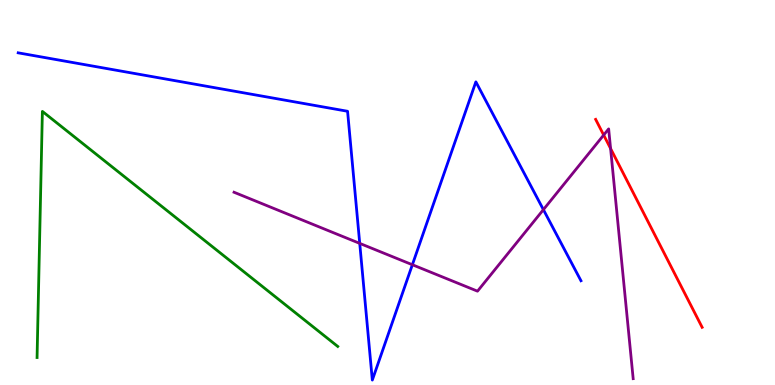[{'lines': ['blue', 'red'], 'intersections': []}, {'lines': ['green', 'red'], 'intersections': []}, {'lines': ['purple', 'red'], 'intersections': [{'x': 7.79, 'y': 6.49}, {'x': 7.88, 'y': 6.14}]}, {'lines': ['blue', 'green'], 'intersections': []}, {'lines': ['blue', 'purple'], 'intersections': [{'x': 4.64, 'y': 3.68}, {'x': 5.32, 'y': 3.12}, {'x': 7.01, 'y': 4.55}]}, {'lines': ['green', 'purple'], 'intersections': []}]